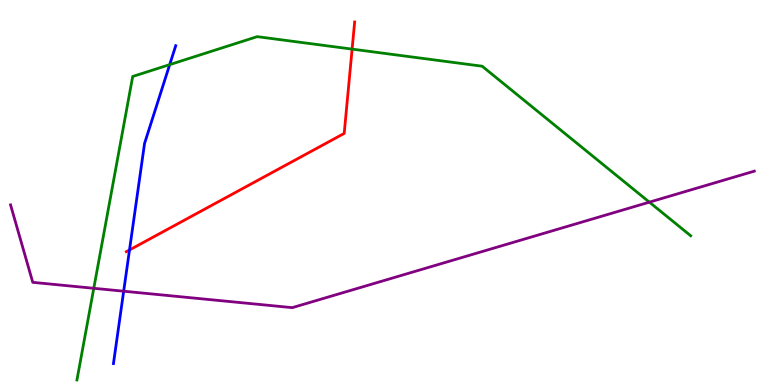[{'lines': ['blue', 'red'], 'intersections': [{'x': 1.67, 'y': 3.51}]}, {'lines': ['green', 'red'], 'intersections': [{'x': 4.54, 'y': 8.72}]}, {'lines': ['purple', 'red'], 'intersections': []}, {'lines': ['blue', 'green'], 'intersections': [{'x': 2.19, 'y': 8.32}]}, {'lines': ['blue', 'purple'], 'intersections': [{'x': 1.6, 'y': 2.44}]}, {'lines': ['green', 'purple'], 'intersections': [{'x': 1.21, 'y': 2.51}, {'x': 8.38, 'y': 4.75}]}]